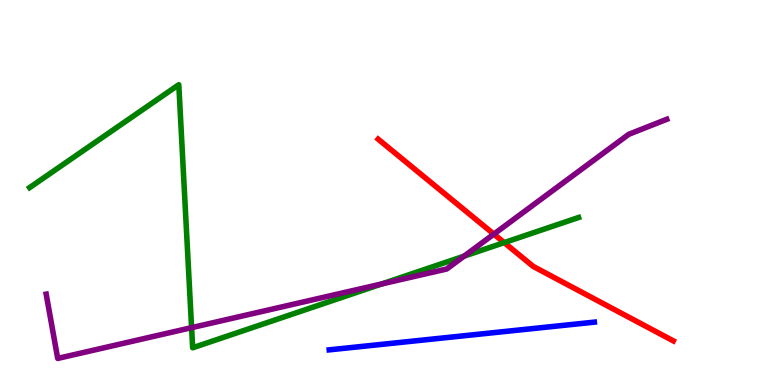[{'lines': ['blue', 'red'], 'intersections': []}, {'lines': ['green', 'red'], 'intersections': [{'x': 6.51, 'y': 3.7}]}, {'lines': ['purple', 'red'], 'intersections': [{'x': 6.37, 'y': 3.92}]}, {'lines': ['blue', 'green'], 'intersections': []}, {'lines': ['blue', 'purple'], 'intersections': []}, {'lines': ['green', 'purple'], 'intersections': [{'x': 2.47, 'y': 1.49}, {'x': 4.93, 'y': 2.63}, {'x': 5.99, 'y': 3.35}]}]